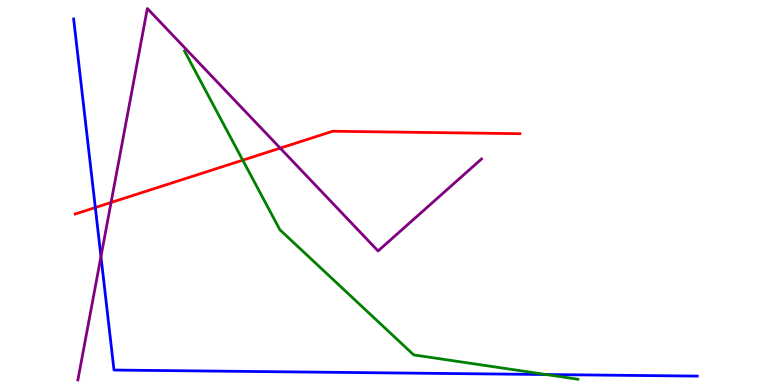[{'lines': ['blue', 'red'], 'intersections': [{'x': 1.23, 'y': 4.61}]}, {'lines': ['green', 'red'], 'intersections': [{'x': 3.13, 'y': 5.84}]}, {'lines': ['purple', 'red'], 'intersections': [{'x': 1.43, 'y': 4.74}, {'x': 3.62, 'y': 6.15}]}, {'lines': ['blue', 'green'], 'intersections': [{'x': 7.05, 'y': 0.272}]}, {'lines': ['blue', 'purple'], 'intersections': [{'x': 1.3, 'y': 3.34}]}, {'lines': ['green', 'purple'], 'intersections': []}]